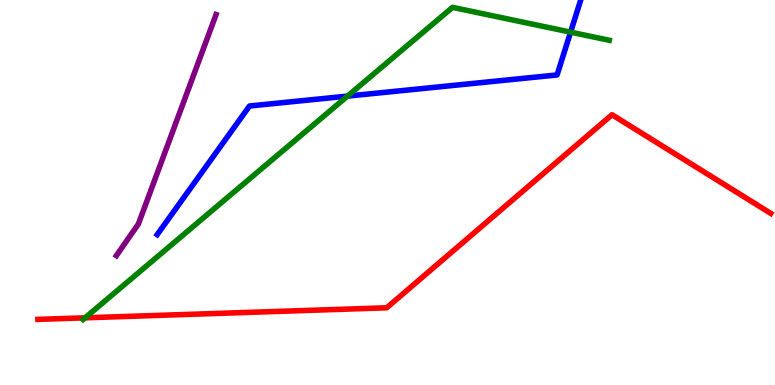[{'lines': ['blue', 'red'], 'intersections': []}, {'lines': ['green', 'red'], 'intersections': [{'x': 1.1, 'y': 1.74}]}, {'lines': ['purple', 'red'], 'intersections': []}, {'lines': ['blue', 'green'], 'intersections': [{'x': 4.48, 'y': 7.5}, {'x': 7.36, 'y': 9.16}]}, {'lines': ['blue', 'purple'], 'intersections': []}, {'lines': ['green', 'purple'], 'intersections': []}]